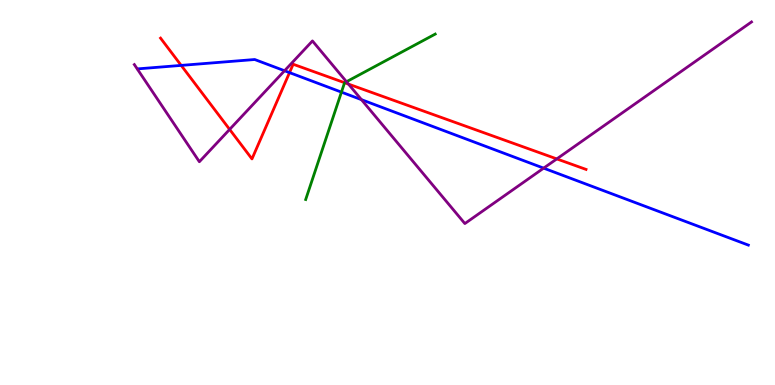[{'lines': ['blue', 'red'], 'intersections': [{'x': 2.34, 'y': 8.3}, {'x': 3.74, 'y': 8.11}]}, {'lines': ['green', 'red'], 'intersections': [{'x': 4.45, 'y': 7.85}]}, {'lines': ['purple', 'red'], 'intersections': [{'x': 2.96, 'y': 6.64}, {'x': 4.5, 'y': 7.82}, {'x': 7.18, 'y': 5.87}]}, {'lines': ['blue', 'green'], 'intersections': [{'x': 4.41, 'y': 7.61}]}, {'lines': ['blue', 'purple'], 'intersections': [{'x': 3.67, 'y': 8.16}, {'x': 4.66, 'y': 7.41}, {'x': 7.01, 'y': 5.63}]}, {'lines': ['green', 'purple'], 'intersections': [{'x': 4.47, 'y': 7.88}]}]